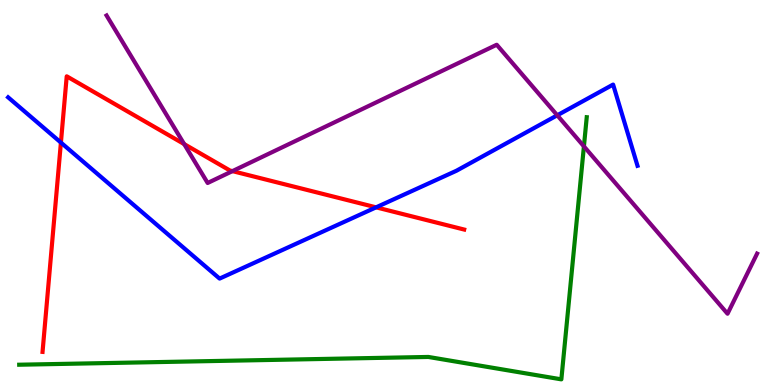[{'lines': ['blue', 'red'], 'intersections': [{'x': 0.786, 'y': 6.3}, {'x': 4.85, 'y': 4.61}]}, {'lines': ['green', 'red'], 'intersections': []}, {'lines': ['purple', 'red'], 'intersections': [{'x': 2.38, 'y': 6.26}, {'x': 3.0, 'y': 5.56}]}, {'lines': ['blue', 'green'], 'intersections': []}, {'lines': ['blue', 'purple'], 'intersections': [{'x': 7.19, 'y': 7.01}]}, {'lines': ['green', 'purple'], 'intersections': [{'x': 7.53, 'y': 6.2}]}]